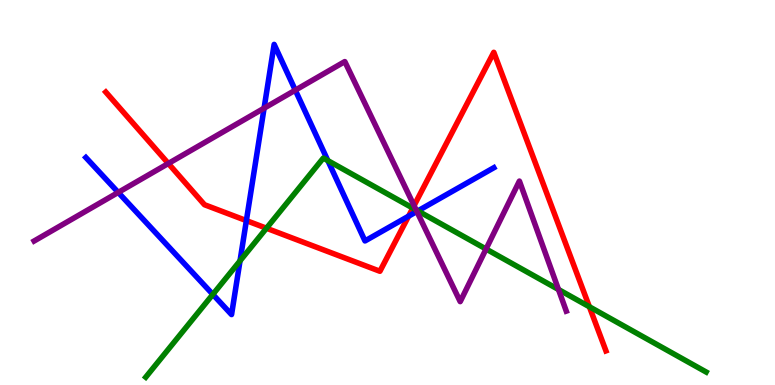[{'lines': ['blue', 'red'], 'intersections': [{'x': 3.18, 'y': 4.27}, {'x': 5.27, 'y': 4.38}]}, {'lines': ['green', 'red'], 'intersections': [{'x': 3.44, 'y': 4.07}, {'x': 5.33, 'y': 4.6}, {'x': 7.6, 'y': 2.03}]}, {'lines': ['purple', 'red'], 'intersections': [{'x': 2.17, 'y': 5.75}, {'x': 5.34, 'y': 4.66}]}, {'lines': ['blue', 'green'], 'intersections': [{'x': 2.75, 'y': 2.35}, {'x': 3.1, 'y': 3.22}, {'x': 4.23, 'y': 5.83}, {'x': 5.39, 'y': 4.52}]}, {'lines': ['blue', 'purple'], 'intersections': [{'x': 1.53, 'y': 5.0}, {'x': 3.41, 'y': 7.19}, {'x': 3.81, 'y': 7.66}, {'x': 5.38, 'y': 4.51}]}, {'lines': ['green', 'purple'], 'intersections': [{'x': 5.37, 'y': 4.55}, {'x': 6.27, 'y': 3.53}, {'x': 7.21, 'y': 2.48}]}]